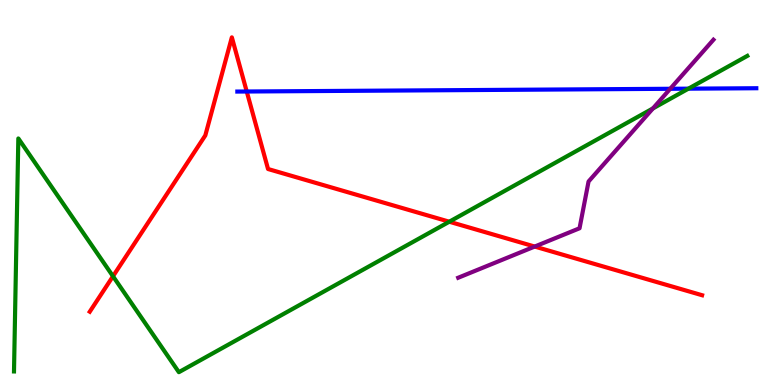[{'lines': ['blue', 'red'], 'intersections': [{'x': 3.18, 'y': 7.62}]}, {'lines': ['green', 'red'], 'intersections': [{'x': 1.46, 'y': 2.82}, {'x': 5.8, 'y': 4.24}]}, {'lines': ['purple', 'red'], 'intersections': [{'x': 6.9, 'y': 3.6}]}, {'lines': ['blue', 'green'], 'intersections': [{'x': 8.88, 'y': 7.7}]}, {'lines': ['blue', 'purple'], 'intersections': [{'x': 8.65, 'y': 7.69}]}, {'lines': ['green', 'purple'], 'intersections': [{'x': 8.42, 'y': 7.18}]}]